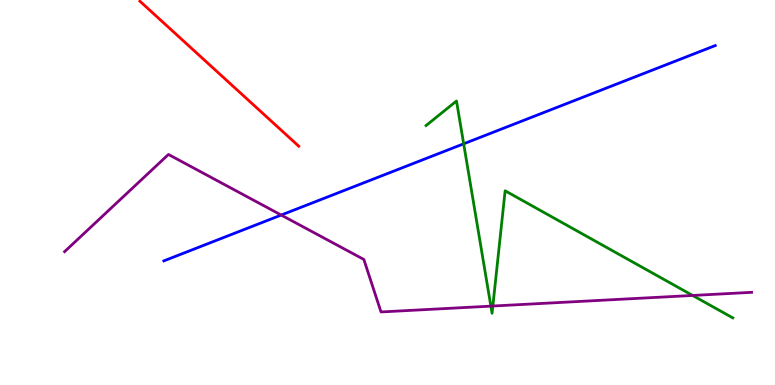[{'lines': ['blue', 'red'], 'intersections': []}, {'lines': ['green', 'red'], 'intersections': []}, {'lines': ['purple', 'red'], 'intersections': []}, {'lines': ['blue', 'green'], 'intersections': [{'x': 5.98, 'y': 6.26}]}, {'lines': ['blue', 'purple'], 'intersections': [{'x': 3.63, 'y': 4.41}]}, {'lines': ['green', 'purple'], 'intersections': [{'x': 6.33, 'y': 2.05}, {'x': 6.36, 'y': 2.05}, {'x': 8.94, 'y': 2.33}]}]